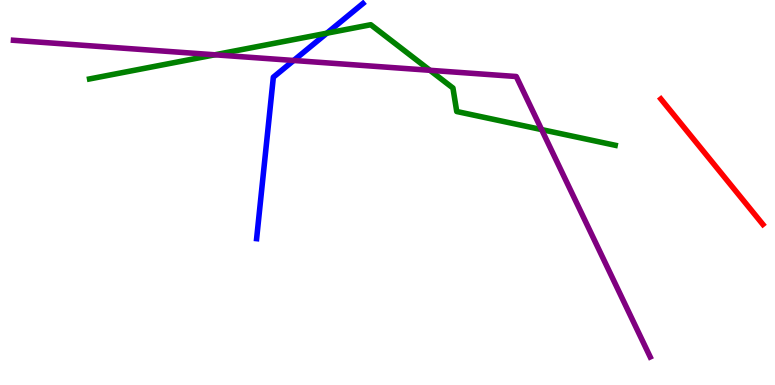[{'lines': ['blue', 'red'], 'intersections': []}, {'lines': ['green', 'red'], 'intersections': []}, {'lines': ['purple', 'red'], 'intersections': []}, {'lines': ['blue', 'green'], 'intersections': [{'x': 4.22, 'y': 9.14}]}, {'lines': ['blue', 'purple'], 'intersections': [{'x': 3.79, 'y': 8.43}]}, {'lines': ['green', 'purple'], 'intersections': [{'x': 2.77, 'y': 8.58}, {'x': 5.55, 'y': 8.17}, {'x': 6.99, 'y': 6.63}]}]